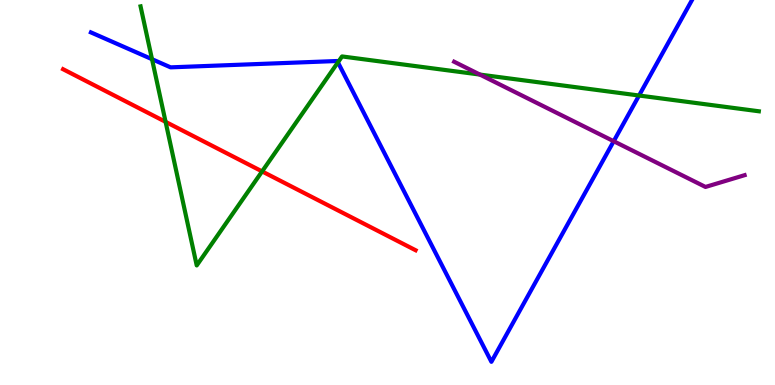[{'lines': ['blue', 'red'], 'intersections': []}, {'lines': ['green', 'red'], 'intersections': [{'x': 2.14, 'y': 6.83}, {'x': 3.38, 'y': 5.55}]}, {'lines': ['purple', 'red'], 'intersections': []}, {'lines': ['blue', 'green'], 'intersections': [{'x': 1.96, 'y': 8.46}, {'x': 4.36, 'y': 8.38}, {'x': 8.25, 'y': 7.52}]}, {'lines': ['blue', 'purple'], 'intersections': [{'x': 7.92, 'y': 6.33}]}, {'lines': ['green', 'purple'], 'intersections': [{'x': 6.19, 'y': 8.06}]}]